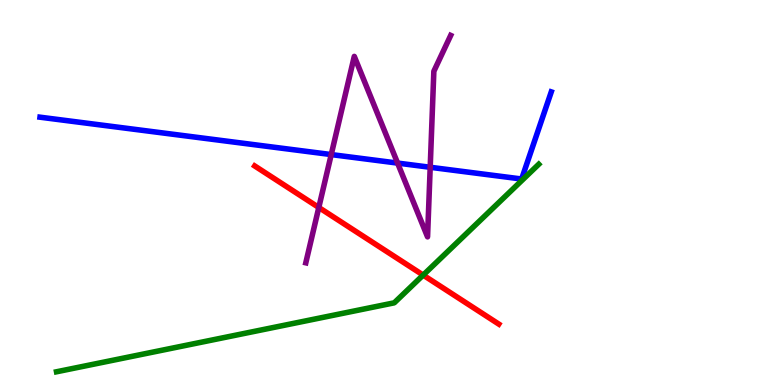[{'lines': ['blue', 'red'], 'intersections': []}, {'lines': ['green', 'red'], 'intersections': [{'x': 5.46, 'y': 2.85}]}, {'lines': ['purple', 'red'], 'intersections': [{'x': 4.11, 'y': 4.61}]}, {'lines': ['blue', 'green'], 'intersections': []}, {'lines': ['blue', 'purple'], 'intersections': [{'x': 4.27, 'y': 5.99}, {'x': 5.13, 'y': 5.76}, {'x': 5.55, 'y': 5.66}]}, {'lines': ['green', 'purple'], 'intersections': []}]